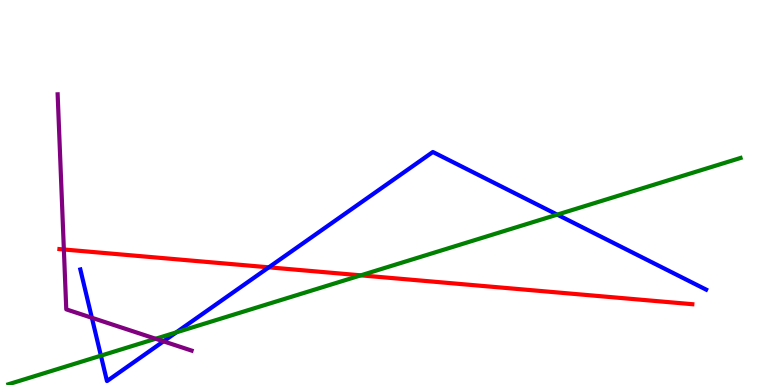[{'lines': ['blue', 'red'], 'intersections': [{'x': 3.47, 'y': 3.06}]}, {'lines': ['green', 'red'], 'intersections': [{'x': 4.66, 'y': 2.85}]}, {'lines': ['purple', 'red'], 'intersections': [{'x': 0.824, 'y': 3.52}]}, {'lines': ['blue', 'green'], 'intersections': [{'x': 1.3, 'y': 0.762}, {'x': 2.27, 'y': 1.37}, {'x': 7.19, 'y': 4.43}]}, {'lines': ['blue', 'purple'], 'intersections': [{'x': 1.19, 'y': 1.75}, {'x': 2.11, 'y': 1.13}]}, {'lines': ['green', 'purple'], 'intersections': [{'x': 2.01, 'y': 1.2}]}]